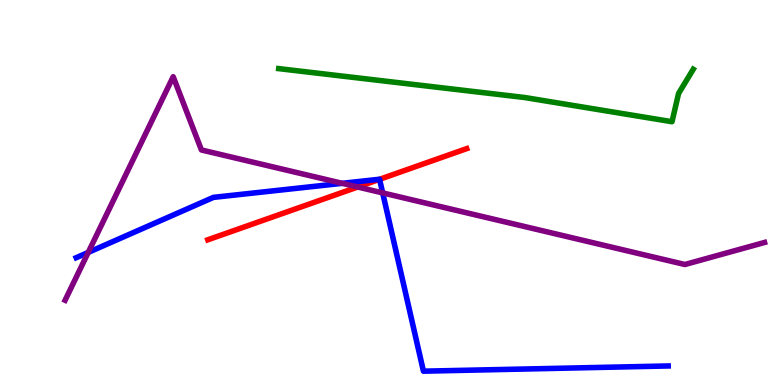[{'lines': ['blue', 'red'], 'intersections': [{'x': 4.9, 'y': 5.34}]}, {'lines': ['green', 'red'], 'intersections': []}, {'lines': ['purple', 'red'], 'intersections': [{'x': 4.62, 'y': 5.14}]}, {'lines': ['blue', 'green'], 'intersections': []}, {'lines': ['blue', 'purple'], 'intersections': [{'x': 1.14, 'y': 3.44}, {'x': 4.42, 'y': 5.24}, {'x': 4.94, 'y': 4.99}]}, {'lines': ['green', 'purple'], 'intersections': []}]